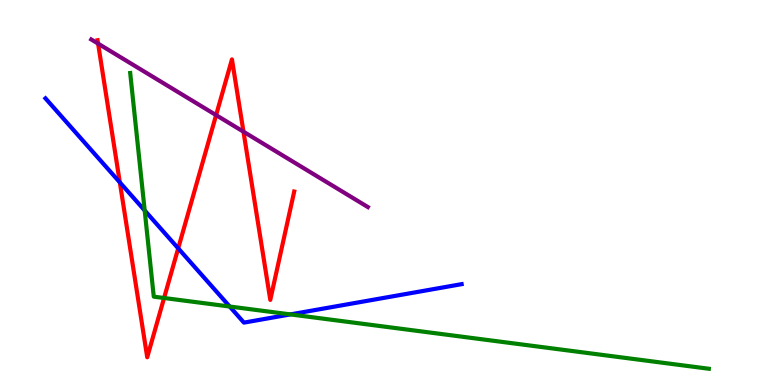[{'lines': ['blue', 'red'], 'intersections': [{'x': 1.55, 'y': 5.26}, {'x': 2.3, 'y': 3.55}]}, {'lines': ['green', 'red'], 'intersections': [{'x': 2.12, 'y': 2.26}]}, {'lines': ['purple', 'red'], 'intersections': [{'x': 1.27, 'y': 8.87}, {'x': 2.79, 'y': 7.01}, {'x': 3.14, 'y': 6.58}]}, {'lines': ['blue', 'green'], 'intersections': [{'x': 1.87, 'y': 4.53}, {'x': 2.96, 'y': 2.04}, {'x': 3.75, 'y': 1.83}]}, {'lines': ['blue', 'purple'], 'intersections': []}, {'lines': ['green', 'purple'], 'intersections': []}]